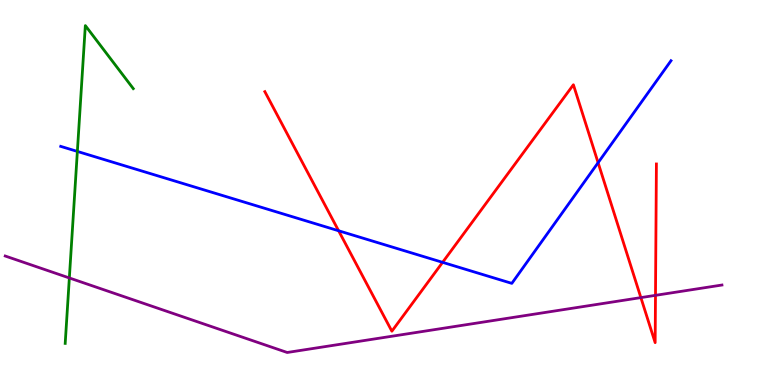[{'lines': ['blue', 'red'], 'intersections': [{'x': 4.37, 'y': 4.01}, {'x': 5.71, 'y': 3.19}, {'x': 7.72, 'y': 5.77}]}, {'lines': ['green', 'red'], 'intersections': []}, {'lines': ['purple', 'red'], 'intersections': [{'x': 8.27, 'y': 2.27}, {'x': 8.46, 'y': 2.33}]}, {'lines': ['blue', 'green'], 'intersections': [{'x': 0.998, 'y': 6.07}]}, {'lines': ['blue', 'purple'], 'intersections': []}, {'lines': ['green', 'purple'], 'intersections': [{'x': 0.895, 'y': 2.78}]}]